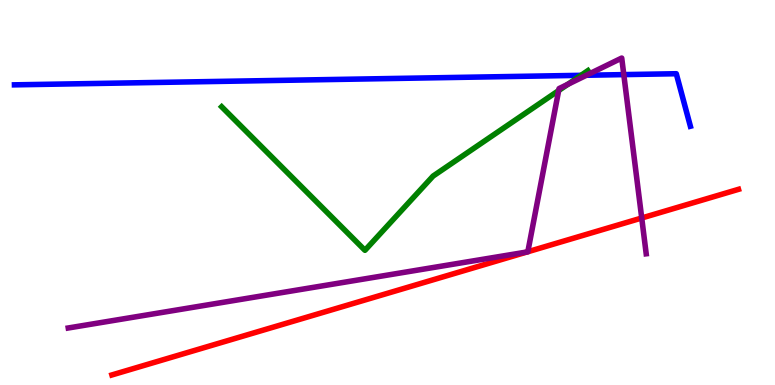[{'lines': ['blue', 'red'], 'intersections': []}, {'lines': ['green', 'red'], 'intersections': []}, {'lines': ['purple', 'red'], 'intersections': [{'x': 6.8, 'y': 3.46}, {'x': 6.81, 'y': 3.46}, {'x': 8.28, 'y': 4.34}]}, {'lines': ['blue', 'green'], 'intersections': [{'x': 7.5, 'y': 8.04}]}, {'lines': ['blue', 'purple'], 'intersections': [{'x': 7.57, 'y': 8.05}, {'x': 8.05, 'y': 8.06}]}, {'lines': ['green', 'purple'], 'intersections': [{'x': 7.21, 'y': 7.65}, {'x': 7.33, 'y': 7.81}]}]